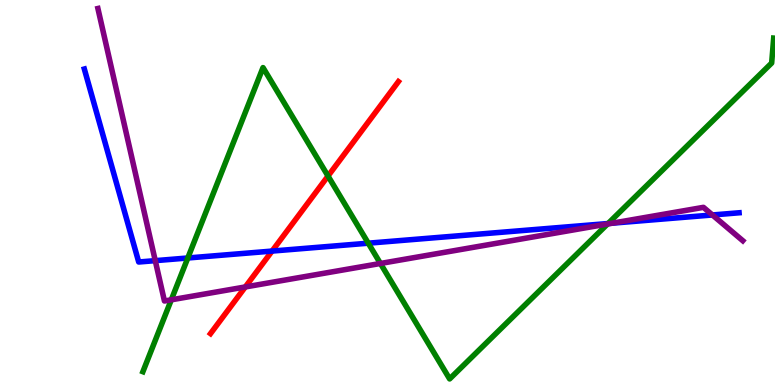[{'lines': ['blue', 'red'], 'intersections': [{'x': 3.51, 'y': 3.48}]}, {'lines': ['green', 'red'], 'intersections': [{'x': 4.23, 'y': 5.43}]}, {'lines': ['purple', 'red'], 'intersections': [{'x': 3.17, 'y': 2.55}]}, {'lines': ['blue', 'green'], 'intersections': [{'x': 2.42, 'y': 3.3}, {'x': 4.75, 'y': 3.68}, {'x': 7.85, 'y': 4.19}]}, {'lines': ['blue', 'purple'], 'intersections': [{'x': 2.0, 'y': 3.23}, {'x': 7.9, 'y': 4.2}, {'x': 9.19, 'y': 4.42}]}, {'lines': ['green', 'purple'], 'intersections': [{'x': 2.21, 'y': 2.21}, {'x': 4.91, 'y': 3.16}, {'x': 7.84, 'y': 4.18}]}]